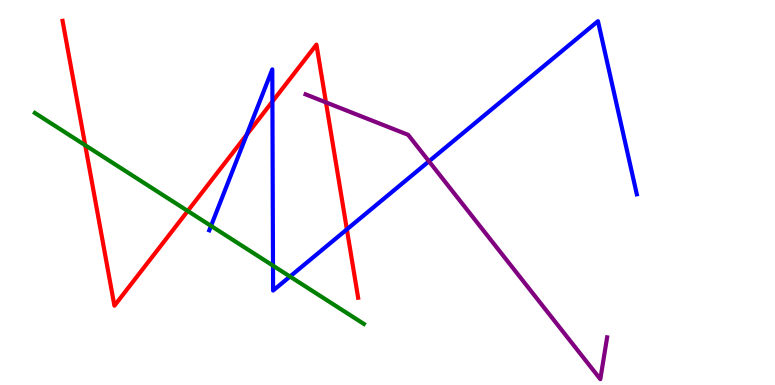[{'lines': ['blue', 'red'], 'intersections': [{'x': 3.18, 'y': 6.5}, {'x': 3.52, 'y': 7.36}, {'x': 4.48, 'y': 4.04}]}, {'lines': ['green', 'red'], 'intersections': [{'x': 1.1, 'y': 6.23}, {'x': 2.42, 'y': 4.52}]}, {'lines': ['purple', 'red'], 'intersections': [{'x': 4.21, 'y': 7.34}]}, {'lines': ['blue', 'green'], 'intersections': [{'x': 2.72, 'y': 4.13}, {'x': 3.52, 'y': 3.1}, {'x': 3.74, 'y': 2.82}]}, {'lines': ['blue', 'purple'], 'intersections': [{'x': 5.54, 'y': 5.81}]}, {'lines': ['green', 'purple'], 'intersections': []}]